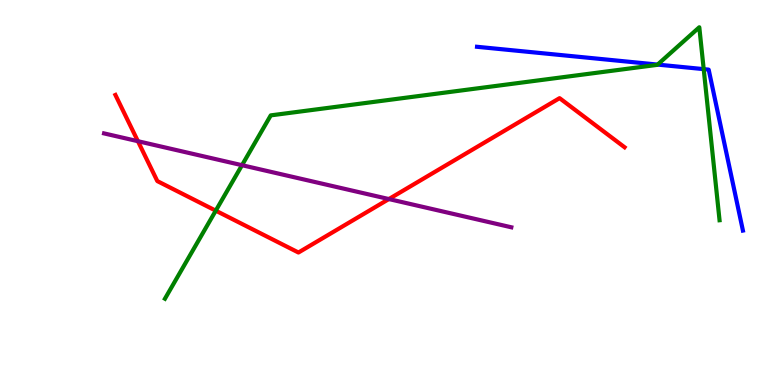[{'lines': ['blue', 'red'], 'intersections': []}, {'lines': ['green', 'red'], 'intersections': [{'x': 2.78, 'y': 4.53}]}, {'lines': ['purple', 'red'], 'intersections': [{'x': 1.78, 'y': 6.33}, {'x': 5.02, 'y': 4.83}]}, {'lines': ['blue', 'green'], 'intersections': [{'x': 8.48, 'y': 8.32}, {'x': 9.08, 'y': 8.2}]}, {'lines': ['blue', 'purple'], 'intersections': []}, {'lines': ['green', 'purple'], 'intersections': [{'x': 3.12, 'y': 5.71}]}]